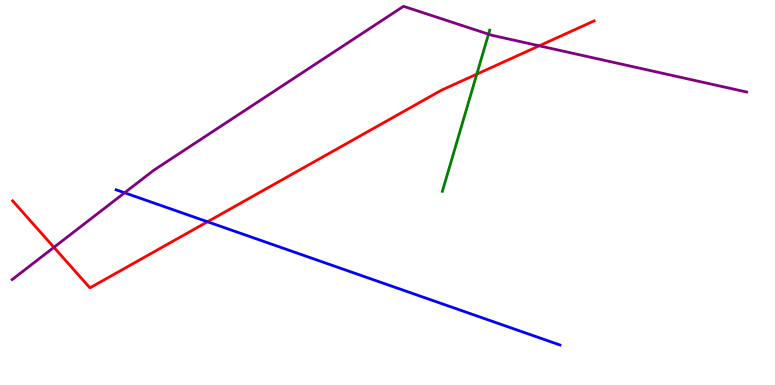[{'lines': ['blue', 'red'], 'intersections': [{'x': 2.68, 'y': 4.24}]}, {'lines': ['green', 'red'], 'intersections': [{'x': 6.15, 'y': 8.07}]}, {'lines': ['purple', 'red'], 'intersections': [{'x': 0.696, 'y': 3.58}, {'x': 6.96, 'y': 8.81}]}, {'lines': ['blue', 'green'], 'intersections': []}, {'lines': ['blue', 'purple'], 'intersections': [{'x': 1.61, 'y': 4.99}]}, {'lines': ['green', 'purple'], 'intersections': [{'x': 6.3, 'y': 9.11}]}]